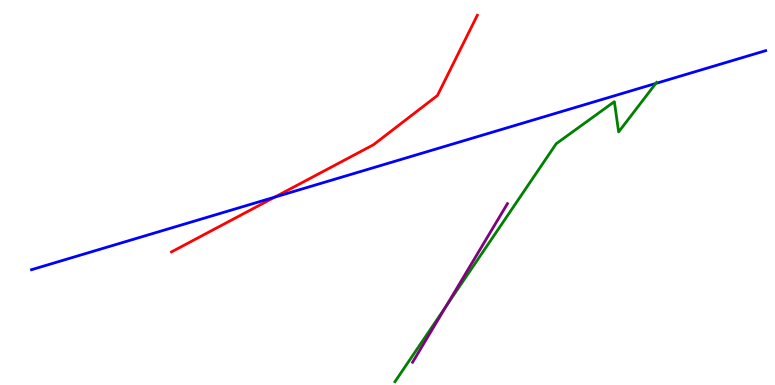[{'lines': ['blue', 'red'], 'intersections': [{'x': 3.54, 'y': 4.88}]}, {'lines': ['green', 'red'], 'intersections': []}, {'lines': ['purple', 'red'], 'intersections': []}, {'lines': ['blue', 'green'], 'intersections': [{'x': 8.46, 'y': 7.83}]}, {'lines': ['blue', 'purple'], 'intersections': []}, {'lines': ['green', 'purple'], 'intersections': [{'x': 5.75, 'y': 2.04}]}]